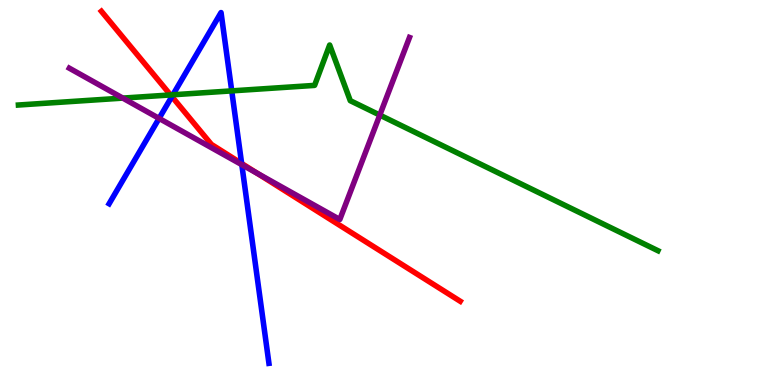[{'lines': ['blue', 'red'], 'intersections': [{'x': 2.22, 'y': 7.49}, {'x': 3.12, 'y': 5.75}]}, {'lines': ['green', 'red'], 'intersections': [{'x': 2.2, 'y': 7.53}]}, {'lines': ['purple', 'red'], 'intersections': [{'x': 3.32, 'y': 5.5}]}, {'lines': ['blue', 'green'], 'intersections': [{'x': 2.23, 'y': 7.54}, {'x': 2.99, 'y': 7.64}]}, {'lines': ['blue', 'purple'], 'intersections': [{'x': 2.05, 'y': 6.92}, {'x': 3.12, 'y': 5.72}]}, {'lines': ['green', 'purple'], 'intersections': [{'x': 1.58, 'y': 7.45}, {'x': 4.9, 'y': 7.01}]}]